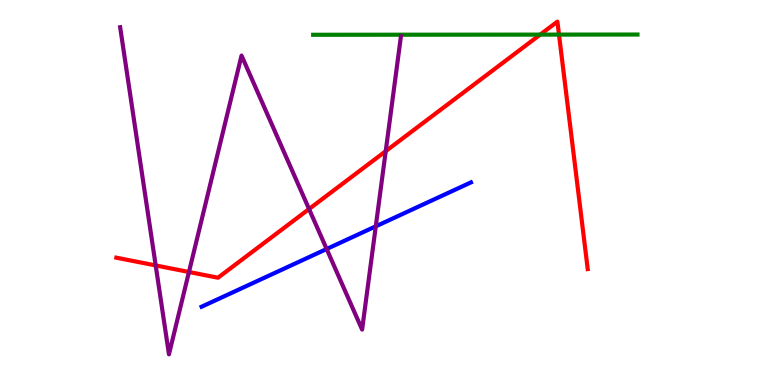[{'lines': ['blue', 'red'], 'intersections': []}, {'lines': ['green', 'red'], 'intersections': [{'x': 6.97, 'y': 9.1}, {'x': 7.21, 'y': 9.1}]}, {'lines': ['purple', 'red'], 'intersections': [{'x': 2.01, 'y': 3.11}, {'x': 2.44, 'y': 2.94}, {'x': 3.99, 'y': 4.57}, {'x': 4.98, 'y': 6.07}]}, {'lines': ['blue', 'green'], 'intersections': []}, {'lines': ['blue', 'purple'], 'intersections': [{'x': 4.21, 'y': 3.53}, {'x': 4.85, 'y': 4.12}]}, {'lines': ['green', 'purple'], 'intersections': []}]